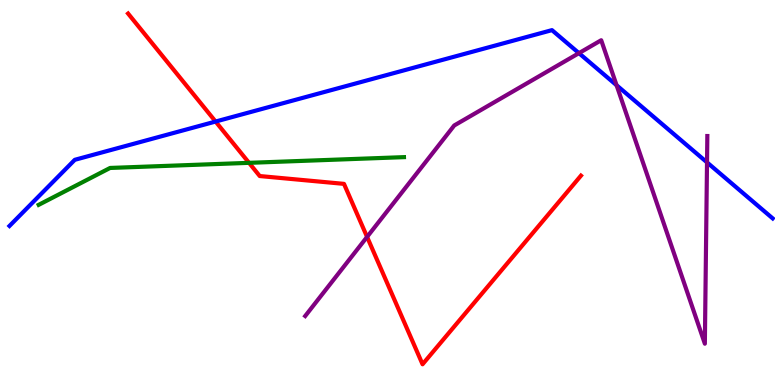[{'lines': ['blue', 'red'], 'intersections': [{'x': 2.78, 'y': 6.84}]}, {'lines': ['green', 'red'], 'intersections': [{'x': 3.21, 'y': 5.77}]}, {'lines': ['purple', 'red'], 'intersections': [{'x': 4.74, 'y': 3.85}]}, {'lines': ['blue', 'green'], 'intersections': []}, {'lines': ['blue', 'purple'], 'intersections': [{'x': 7.47, 'y': 8.62}, {'x': 7.96, 'y': 7.79}, {'x': 9.12, 'y': 5.78}]}, {'lines': ['green', 'purple'], 'intersections': []}]